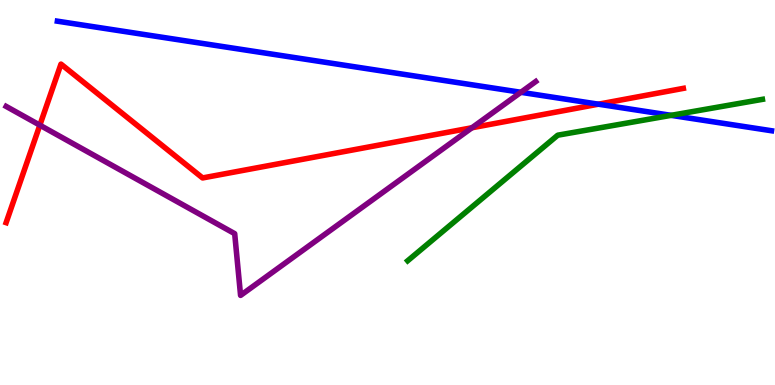[{'lines': ['blue', 'red'], 'intersections': [{'x': 7.72, 'y': 7.29}]}, {'lines': ['green', 'red'], 'intersections': []}, {'lines': ['purple', 'red'], 'intersections': [{'x': 0.514, 'y': 6.75}, {'x': 6.09, 'y': 6.68}]}, {'lines': ['blue', 'green'], 'intersections': [{'x': 8.66, 'y': 7.0}]}, {'lines': ['blue', 'purple'], 'intersections': [{'x': 6.72, 'y': 7.6}]}, {'lines': ['green', 'purple'], 'intersections': []}]